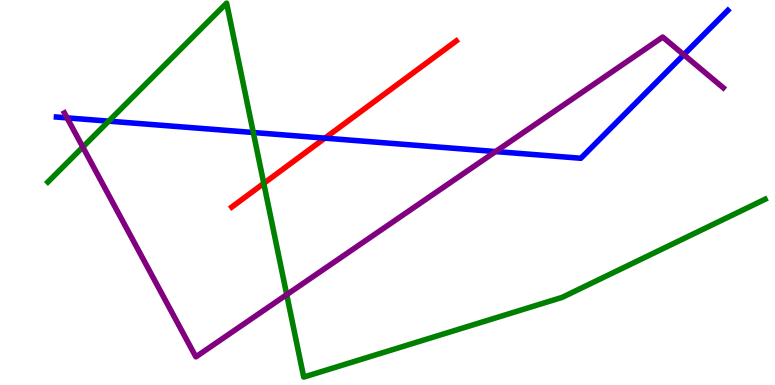[{'lines': ['blue', 'red'], 'intersections': [{'x': 4.19, 'y': 6.41}]}, {'lines': ['green', 'red'], 'intersections': [{'x': 3.4, 'y': 5.24}]}, {'lines': ['purple', 'red'], 'intersections': []}, {'lines': ['blue', 'green'], 'intersections': [{'x': 1.4, 'y': 6.85}, {'x': 3.27, 'y': 6.56}]}, {'lines': ['blue', 'purple'], 'intersections': [{'x': 0.865, 'y': 6.94}, {'x': 6.39, 'y': 6.06}, {'x': 8.82, 'y': 8.58}]}, {'lines': ['green', 'purple'], 'intersections': [{'x': 1.07, 'y': 6.18}, {'x': 3.7, 'y': 2.35}]}]